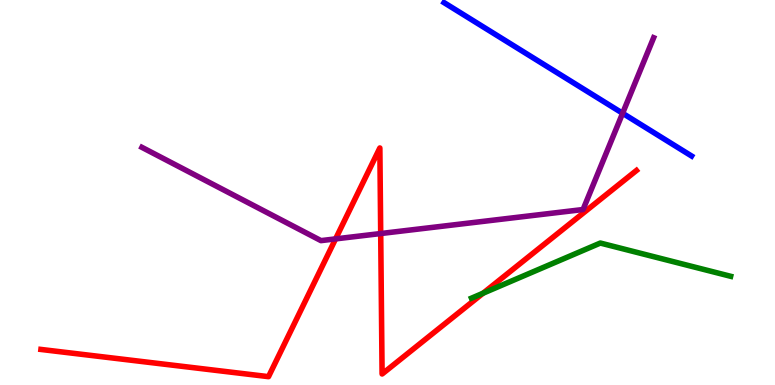[{'lines': ['blue', 'red'], 'intersections': []}, {'lines': ['green', 'red'], 'intersections': [{'x': 6.23, 'y': 2.38}]}, {'lines': ['purple', 'red'], 'intersections': [{'x': 4.33, 'y': 3.8}, {'x': 4.91, 'y': 3.93}]}, {'lines': ['blue', 'green'], 'intersections': []}, {'lines': ['blue', 'purple'], 'intersections': [{'x': 8.03, 'y': 7.06}]}, {'lines': ['green', 'purple'], 'intersections': []}]